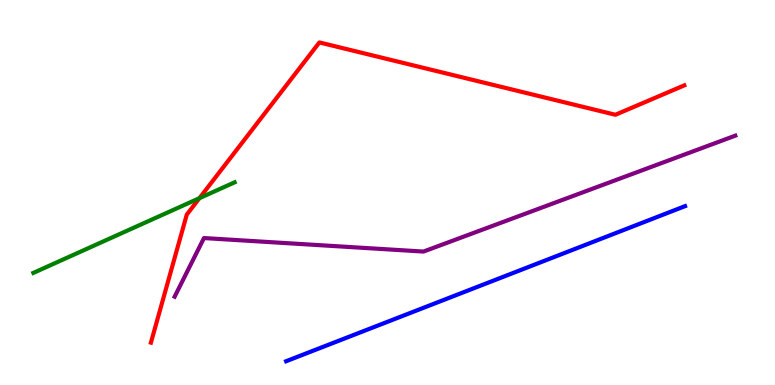[{'lines': ['blue', 'red'], 'intersections': []}, {'lines': ['green', 'red'], 'intersections': [{'x': 2.57, 'y': 4.85}]}, {'lines': ['purple', 'red'], 'intersections': []}, {'lines': ['blue', 'green'], 'intersections': []}, {'lines': ['blue', 'purple'], 'intersections': []}, {'lines': ['green', 'purple'], 'intersections': []}]